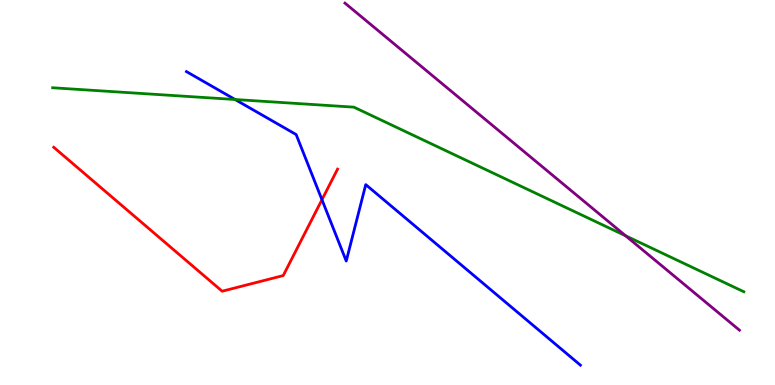[{'lines': ['blue', 'red'], 'intersections': [{'x': 4.15, 'y': 4.81}]}, {'lines': ['green', 'red'], 'intersections': []}, {'lines': ['purple', 'red'], 'intersections': []}, {'lines': ['blue', 'green'], 'intersections': [{'x': 3.03, 'y': 7.42}]}, {'lines': ['blue', 'purple'], 'intersections': []}, {'lines': ['green', 'purple'], 'intersections': [{'x': 8.07, 'y': 3.88}]}]